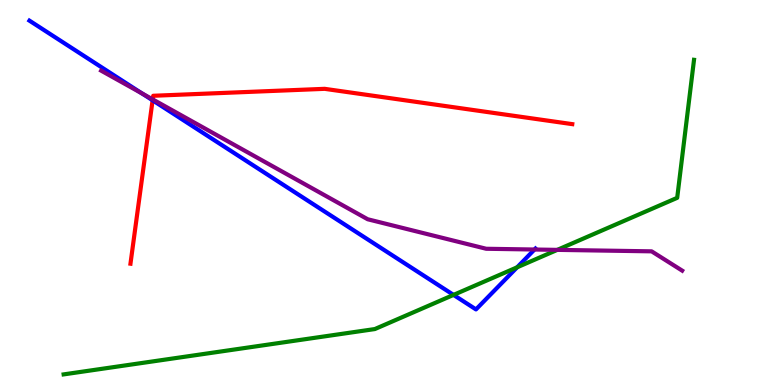[{'lines': ['blue', 'red'], 'intersections': [{'x': 1.97, 'y': 7.39}]}, {'lines': ['green', 'red'], 'intersections': []}, {'lines': ['purple', 'red'], 'intersections': [{'x': 1.97, 'y': 7.42}]}, {'lines': ['blue', 'green'], 'intersections': [{'x': 5.85, 'y': 2.34}, {'x': 6.67, 'y': 3.06}]}, {'lines': ['blue', 'purple'], 'intersections': [{'x': 1.83, 'y': 7.57}, {'x': 6.9, 'y': 3.52}]}, {'lines': ['green', 'purple'], 'intersections': [{'x': 7.19, 'y': 3.51}]}]